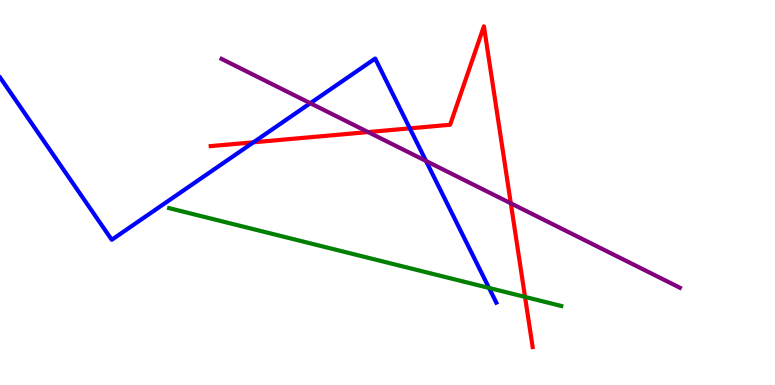[{'lines': ['blue', 'red'], 'intersections': [{'x': 3.27, 'y': 6.3}, {'x': 5.29, 'y': 6.67}]}, {'lines': ['green', 'red'], 'intersections': [{'x': 6.77, 'y': 2.29}]}, {'lines': ['purple', 'red'], 'intersections': [{'x': 4.75, 'y': 6.57}, {'x': 6.59, 'y': 4.72}]}, {'lines': ['blue', 'green'], 'intersections': [{'x': 6.31, 'y': 2.52}]}, {'lines': ['blue', 'purple'], 'intersections': [{'x': 4.0, 'y': 7.32}, {'x': 5.5, 'y': 5.82}]}, {'lines': ['green', 'purple'], 'intersections': []}]